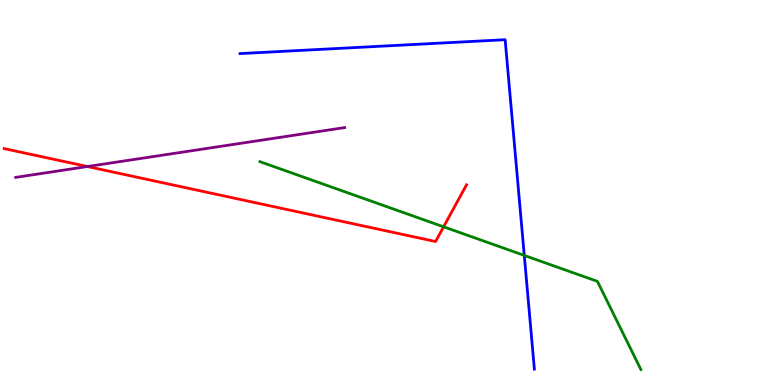[{'lines': ['blue', 'red'], 'intersections': []}, {'lines': ['green', 'red'], 'intersections': [{'x': 5.72, 'y': 4.11}]}, {'lines': ['purple', 'red'], 'intersections': [{'x': 1.13, 'y': 5.67}]}, {'lines': ['blue', 'green'], 'intersections': [{'x': 6.76, 'y': 3.37}]}, {'lines': ['blue', 'purple'], 'intersections': []}, {'lines': ['green', 'purple'], 'intersections': []}]